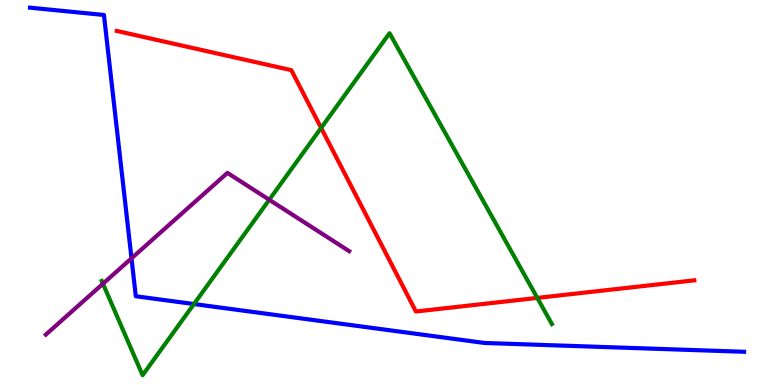[{'lines': ['blue', 'red'], 'intersections': []}, {'lines': ['green', 'red'], 'intersections': [{'x': 4.14, 'y': 6.68}, {'x': 6.93, 'y': 2.26}]}, {'lines': ['purple', 'red'], 'intersections': []}, {'lines': ['blue', 'green'], 'intersections': [{'x': 2.5, 'y': 2.1}]}, {'lines': ['blue', 'purple'], 'intersections': [{'x': 1.7, 'y': 3.29}]}, {'lines': ['green', 'purple'], 'intersections': [{'x': 1.33, 'y': 2.63}, {'x': 3.47, 'y': 4.81}]}]